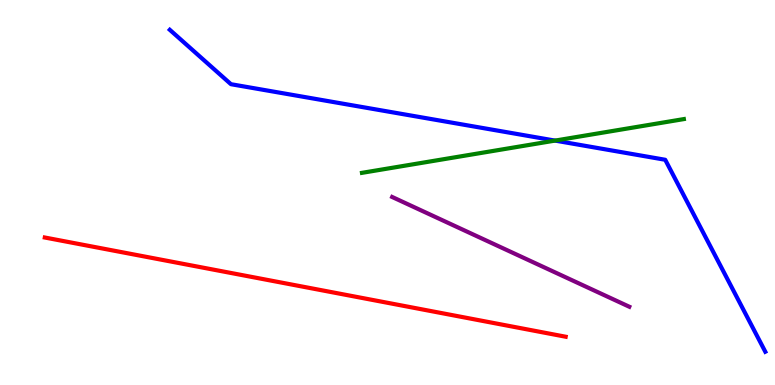[{'lines': ['blue', 'red'], 'intersections': []}, {'lines': ['green', 'red'], 'intersections': []}, {'lines': ['purple', 'red'], 'intersections': []}, {'lines': ['blue', 'green'], 'intersections': [{'x': 7.16, 'y': 6.35}]}, {'lines': ['blue', 'purple'], 'intersections': []}, {'lines': ['green', 'purple'], 'intersections': []}]